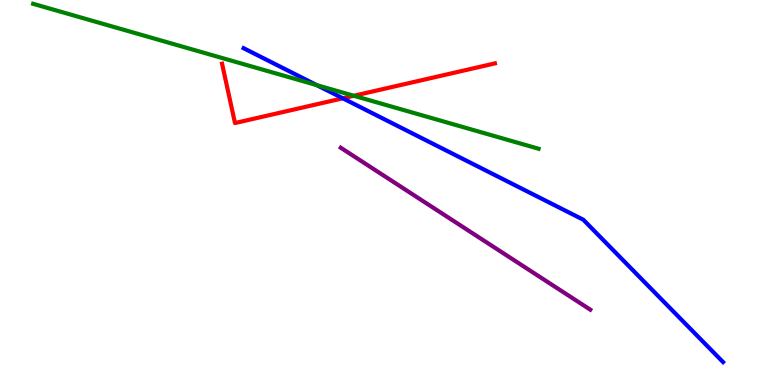[{'lines': ['blue', 'red'], 'intersections': [{'x': 4.42, 'y': 7.45}]}, {'lines': ['green', 'red'], 'intersections': [{'x': 4.57, 'y': 7.51}]}, {'lines': ['purple', 'red'], 'intersections': []}, {'lines': ['blue', 'green'], 'intersections': [{'x': 4.09, 'y': 7.79}]}, {'lines': ['blue', 'purple'], 'intersections': []}, {'lines': ['green', 'purple'], 'intersections': []}]